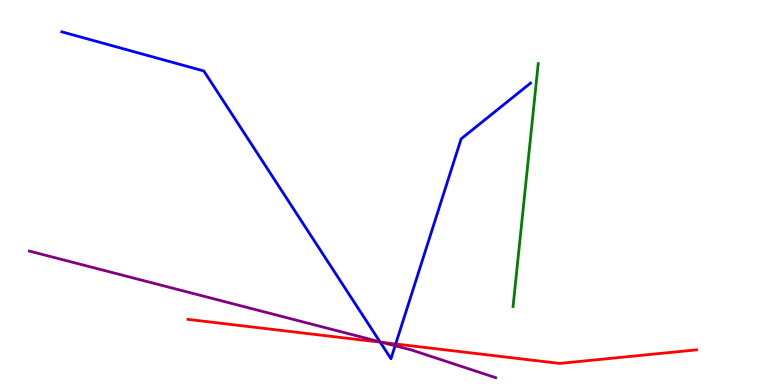[{'lines': ['blue', 'red'], 'intersections': [{'x': 4.91, 'y': 1.11}, {'x': 5.11, 'y': 1.07}]}, {'lines': ['green', 'red'], 'intersections': []}, {'lines': ['purple', 'red'], 'intersections': [{'x': 4.93, 'y': 1.11}]}, {'lines': ['blue', 'green'], 'intersections': []}, {'lines': ['blue', 'purple'], 'intersections': [{'x': 4.9, 'y': 1.12}, {'x': 5.1, 'y': 1.02}]}, {'lines': ['green', 'purple'], 'intersections': []}]